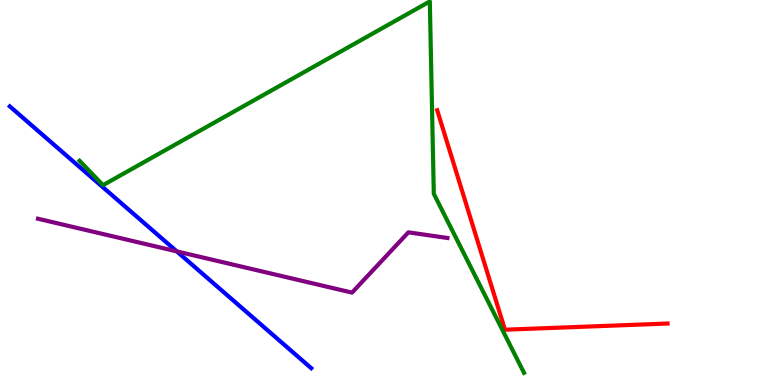[{'lines': ['blue', 'red'], 'intersections': []}, {'lines': ['green', 'red'], 'intersections': []}, {'lines': ['purple', 'red'], 'intersections': []}, {'lines': ['blue', 'green'], 'intersections': []}, {'lines': ['blue', 'purple'], 'intersections': [{'x': 2.28, 'y': 3.47}]}, {'lines': ['green', 'purple'], 'intersections': []}]